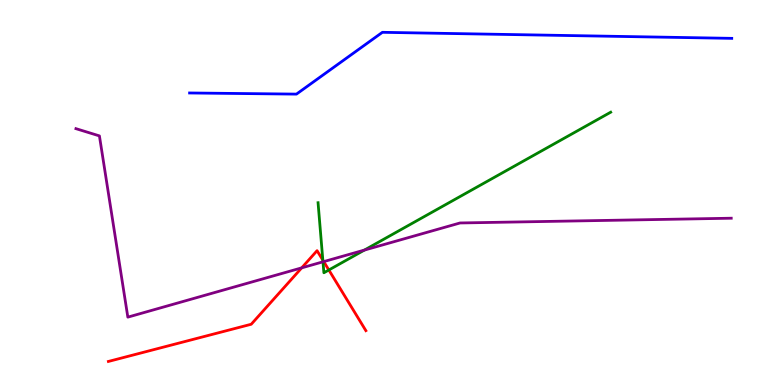[{'lines': ['blue', 'red'], 'intersections': []}, {'lines': ['green', 'red'], 'intersections': [{'x': 4.17, 'y': 3.24}, {'x': 4.24, 'y': 2.99}]}, {'lines': ['purple', 'red'], 'intersections': [{'x': 3.89, 'y': 3.04}, {'x': 4.18, 'y': 3.2}]}, {'lines': ['blue', 'green'], 'intersections': []}, {'lines': ['blue', 'purple'], 'intersections': []}, {'lines': ['green', 'purple'], 'intersections': [{'x': 4.17, 'y': 3.2}, {'x': 4.7, 'y': 3.5}]}]